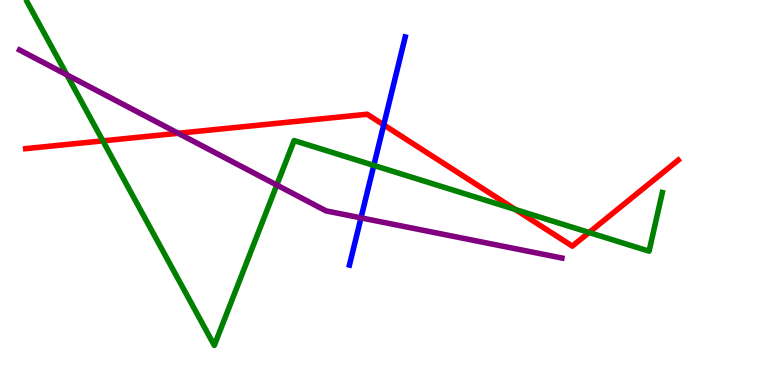[{'lines': ['blue', 'red'], 'intersections': [{'x': 4.95, 'y': 6.76}]}, {'lines': ['green', 'red'], 'intersections': [{'x': 1.33, 'y': 6.34}, {'x': 6.65, 'y': 4.56}, {'x': 7.6, 'y': 3.96}]}, {'lines': ['purple', 'red'], 'intersections': [{'x': 2.3, 'y': 6.54}]}, {'lines': ['blue', 'green'], 'intersections': [{'x': 4.82, 'y': 5.7}]}, {'lines': ['blue', 'purple'], 'intersections': [{'x': 4.66, 'y': 4.34}]}, {'lines': ['green', 'purple'], 'intersections': [{'x': 0.863, 'y': 8.06}, {'x': 3.57, 'y': 5.19}]}]